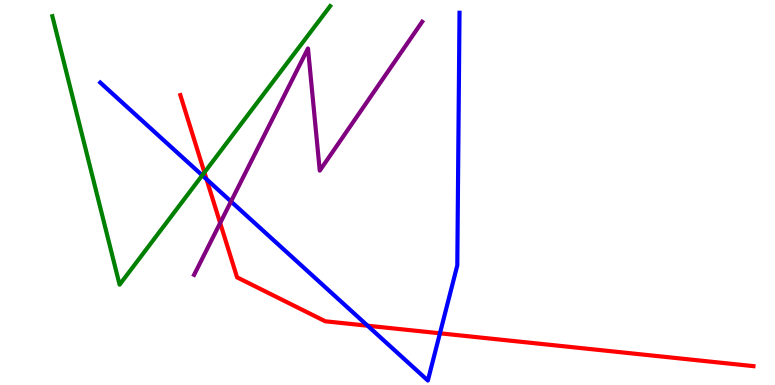[{'lines': ['blue', 'red'], 'intersections': [{'x': 2.66, 'y': 5.35}, {'x': 4.74, 'y': 1.54}, {'x': 5.68, 'y': 1.34}]}, {'lines': ['green', 'red'], 'intersections': [{'x': 2.64, 'y': 5.52}]}, {'lines': ['purple', 'red'], 'intersections': [{'x': 2.84, 'y': 4.21}]}, {'lines': ['blue', 'green'], 'intersections': [{'x': 2.61, 'y': 5.45}]}, {'lines': ['blue', 'purple'], 'intersections': [{'x': 2.98, 'y': 4.77}]}, {'lines': ['green', 'purple'], 'intersections': []}]